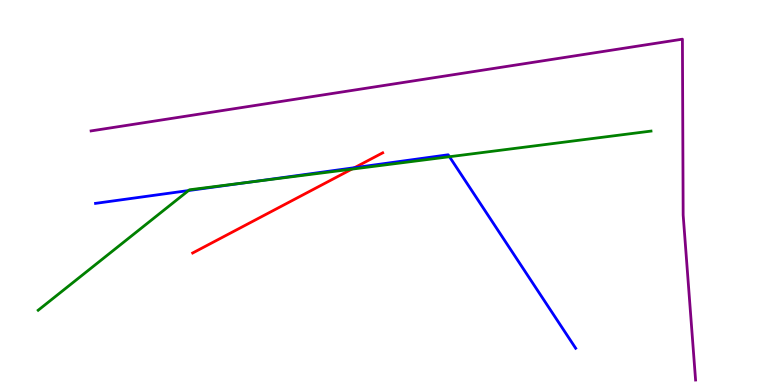[{'lines': ['blue', 'red'], 'intersections': [{'x': 4.57, 'y': 5.64}]}, {'lines': ['green', 'red'], 'intersections': [{'x': 4.54, 'y': 5.61}]}, {'lines': ['purple', 'red'], 'intersections': []}, {'lines': ['blue', 'green'], 'intersections': [{'x': 2.43, 'y': 5.05}, {'x': 3.21, 'y': 5.27}, {'x': 5.8, 'y': 5.93}]}, {'lines': ['blue', 'purple'], 'intersections': []}, {'lines': ['green', 'purple'], 'intersections': []}]